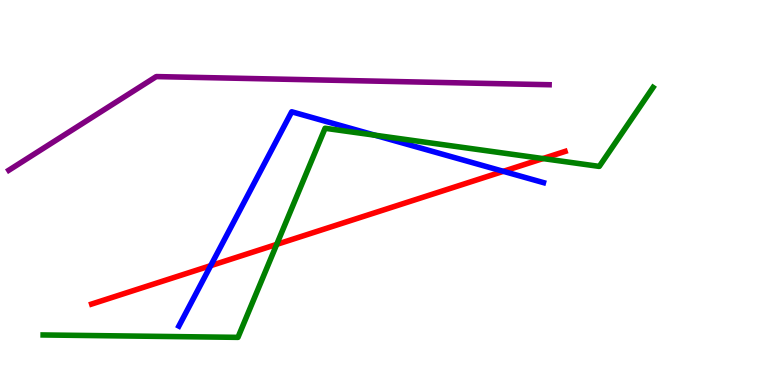[{'lines': ['blue', 'red'], 'intersections': [{'x': 2.72, 'y': 3.1}, {'x': 6.49, 'y': 5.55}]}, {'lines': ['green', 'red'], 'intersections': [{'x': 3.57, 'y': 3.65}, {'x': 7.01, 'y': 5.88}]}, {'lines': ['purple', 'red'], 'intersections': []}, {'lines': ['blue', 'green'], 'intersections': [{'x': 4.84, 'y': 6.49}]}, {'lines': ['blue', 'purple'], 'intersections': []}, {'lines': ['green', 'purple'], 'intersections': []}]